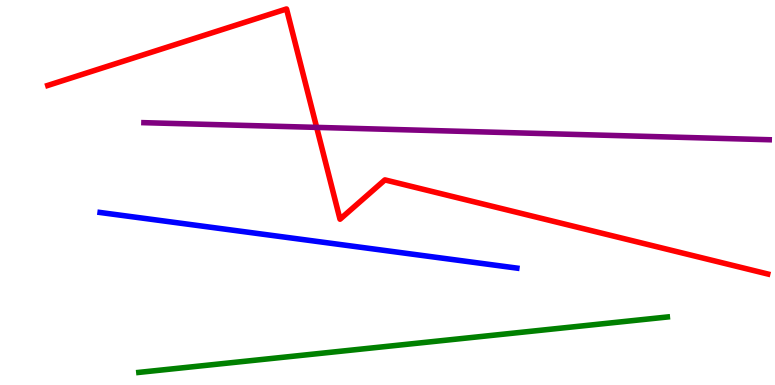[{'lines': ['blue', 'red'], 'intersections': []}, {'lines': ['green', 'red'], 'intersections': []}, {'lines': ['purple', 'red'], 'intersections': [{'x': 4.09, 'y': 6.69}]}, {'lines': ['blue', 'green'], 'intersections': []}, {'lines': ['blue', 'purple'], 'intersections': []}, {'lines': ['green', 'purple'], 'intersections': []}]